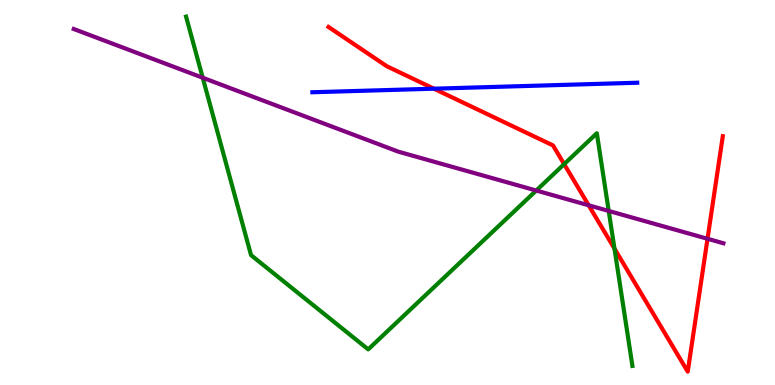[{'lines': ['blue', 'red'], 'intersections': [{'x': 5.6, 'y': 7.7}]}, {'lines': ['green', 'red'], 'intersections': [{'x': 7.28, 'y': 5.74}, {'x': 7.93, 'y': 3.54}]}, {'lines': ['purple', 'red'], 'intersections': [{'x': 7.6, 'y': 4.67}, {'x': 9.13, 'y': 3.8}]}, {'lines': ['blue', 'green'], 'intersections': []}, {'lines': ['blue', 'purple'], 'intersections': []}, {'lines': ['green', 'purple'], 'intersections': [{'x': 2.62, 'y': 7.98}, {'x': 6.92, 'y': 5.05}, {'x': 7.85, 'y': 4.52}]}]